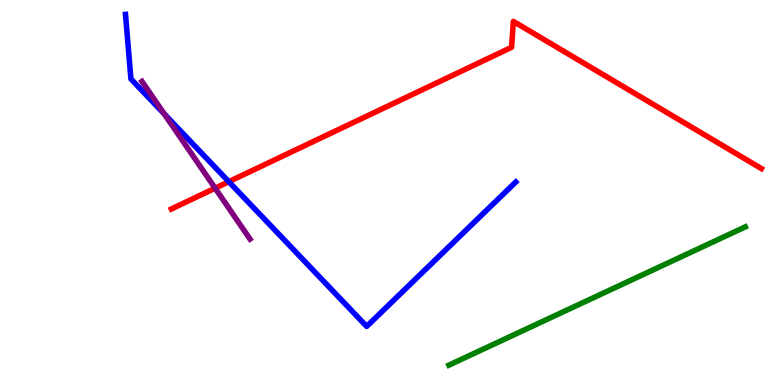[{'lines': ['blue', 'red'], 'intersections': [{'x': 2.95, 'y': 5.28}]}, {'lines': ['green', 'red'], 'intersections': []}, {'lines': ['purple', 'red'], 'intersections': [{'x': 2.78, 'y': 5.11}]}, {'lines': ['blue', 'green'], 'intersections': []}, {'lines': ['blue', 'purple'], 'intersections': [{'x': 2.12, 'y': 7.04}]}, {'lines': ['green', 'purple'], 'intersections': []}]